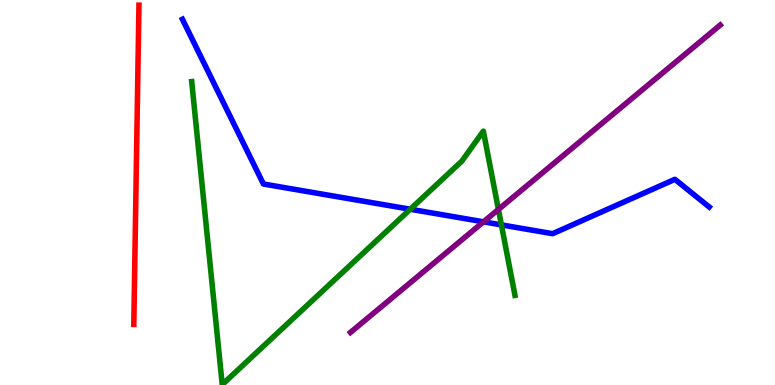[{'lines': ['blue', 'red'], 'intersections': []}, {'lines': ['green', 'red'], 'intersections': []}, {'lines': ['purple', 'red'], 'intersections': []}, {'lines': ['blue', 'green'], 'intersections': [{'x': 5.29, 'y': 4.57}, {'x': 6.47, 'y': 4.16}]}, {'lines': ['blue', 'purple'], 'intersections': [{'x': 6.24, 'y': 4.24}]}, {'lines': ['green', 'purple'], 'intersections': [{'x': 6.43, 'y': 4.56}]}]